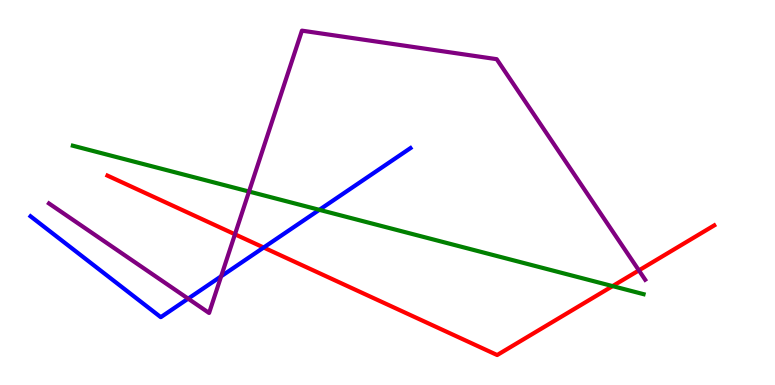[{'lines': ['blue', 'red'], 'intersections': [{'x': 3.4, 'y': 3.57}]}, {'lines': ['green', 'red'], 'intersections': [{'x': 7.9, 'y': 2.57}]}, {'lines': ['purple', 'red'], 'intersections': [{'x': 3.03, 'y': 3.91}, {'x': 8.24, 'y': 2.98}]}, {'lines': ['blue', 'green'], 'intersections': [{'x': 4.12, 'y': 4.55}]}, {'lines': ['blue', 'purple'], 'intersections': [{'x': 2.43, 'y': 2.24}, {'x': 2.85, 'y': 2.82}]}, {'lines': ['green', 'purple'], 'intersections': [{'x': 3.21, 'y': 5.02}]}]